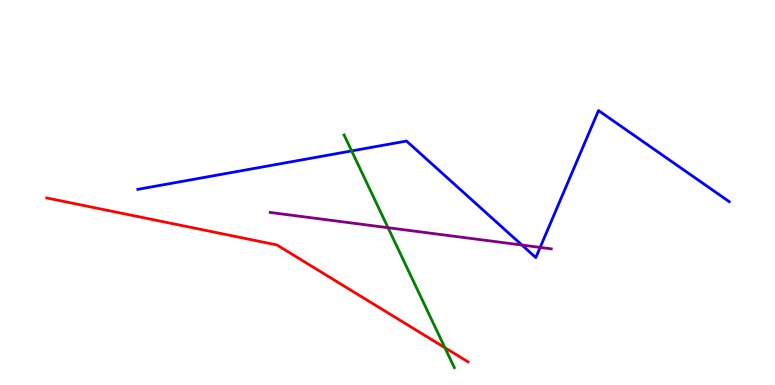[{'lines': ['blue', 'red'], 'intersections': []}, {'lines': ['green', 'red'], 'intersections': [{'x': 5.74, 'y': 0.969}]}, {'lines': ['purple', 'red'], 'intersections': []}, {'lines': ['blue', 'green'], 'intersections': [{'x': 4.54, 'y': 6.08}]}, {'lines': ['blue', 'purple'], 'intersections': [{'x': 6.73, 'y': 3.64}, {'x': 6.97, 'y': 3.57}]}, {'lines': ['green', 'purple'], 'intersections': [{'x': 5.01, 'y': 4.09}]}]